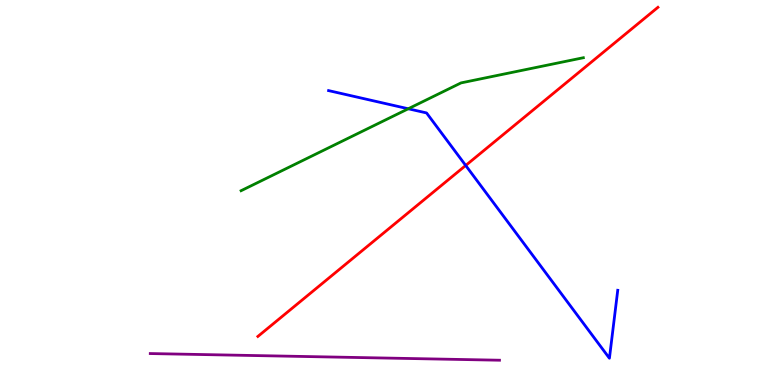[{'lines': ['blue', 'red'], 'intersections': [{'x': 6.01, 'y': 5.7}]}, {'lines': ['green', 'red'], 'intersections': []}, {'lines': ['purple', 'red'], 'intersections': []}, {'lines': ['blue', 'green'], 'intersections': [{'x': 5.27, 'y': 7.17}]}, {'lines': ['blue', 'purple'], 'intersections': []}, {'lines': ['green', 'purple'], 'intersections': []}]